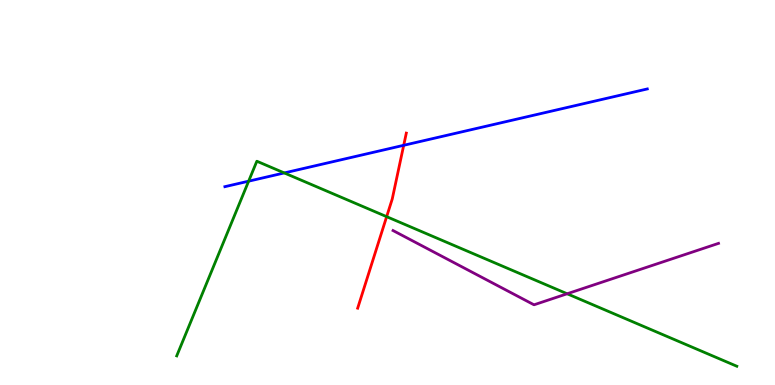[{'lines': ['blue', 'red'], 'intersections': [{'x': 5.21, 'y': 6.23}]}, {'lines': ['green', 'red'], 'intersections': [{'x': 4.99, 'y': 4.37}]}, {'lines': ['purple', 'red'], 'intersections': []}, {'lines': ['blue', 'green'], 'intersections': [{'x': 3.21, 'y': 5.29}, {'x': 3.67, 'y': 5.51}]}, {'lines': ['blue', 'purple'], 'intersections': []}, {'lines': ['green', 'purple'], 'intersections': [{'x': 7.32, 'y': 2.37}]}]